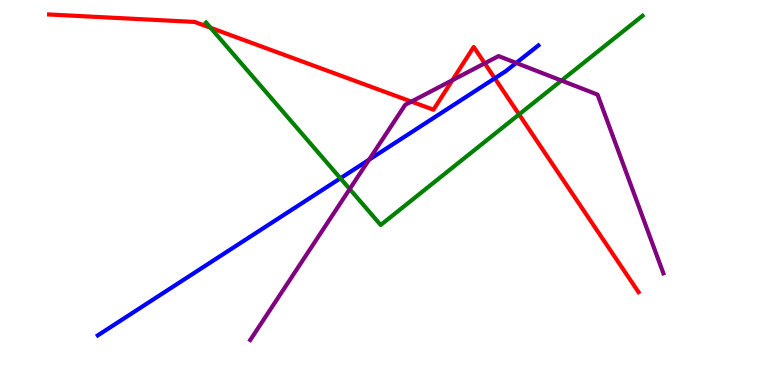[{'lines': ['blue', 'red'], 'intersections': [{'x': 6.38, 'y': 7.97}]}, {'lines': ['green', 'red'], 'intersections': [{'x': 2.72, 'y': 9.28}, {'x': 6.7, 'y': 7.03}]}, {'lines': ['purple', 'red'], 'intersections': [{'x': 5.31, 'y': 7.36}, {'x': 5.84, 'y': 7.92}, {'x': 6.25, 'y': 8.36}]}, {'lines': ['blue', 'green'], 'intersections': [{'x': 4.39, 'y': 5.37}]}, {'lines': ['blue', 'purple'], 'intersections': [{'x': 4.76, 'y': 5.85}, {'x': 6.66, 'y': 8.37}]}, {'lines': ['green', 'purple'], 'intersections': [{'x': 4.51, 'y': 5.09}, {'x': 7.24, 'y': 7.91}]}]